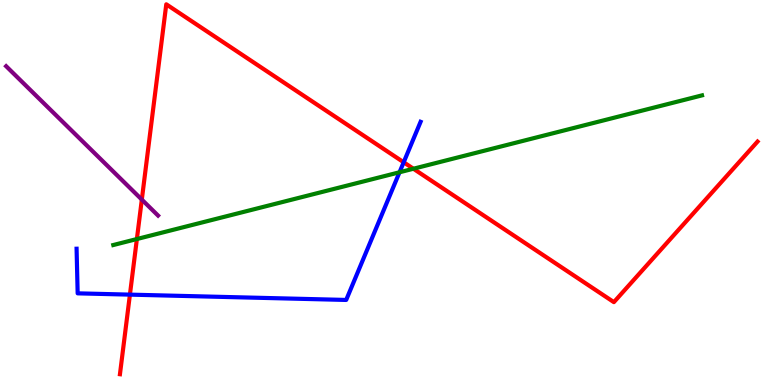[{'lines': ['blue', 'red'], 'intersections': [{'x': 1.68, 'y': 2.35}, {'x': 5.21, 'y': 5.78}]}, {'lines': ['green', 'red'], 'intersections': [{'x': 1.77, 'y': 3.79}, {'x': 5.33, 'y': 5.62}]}, {'lines': ['purple', 'red'], 'intersections': [{'x': 1.83, 'y': 4.82}]}, {'lines': ['blue', 'green'], 'intersections': [{'x': 5.16, 'y': 5.53}]}, {'lines': ['blue', 'purple'], 'intersections': []}, {'lines': ['green', 'purple'], 'intersections': []}]